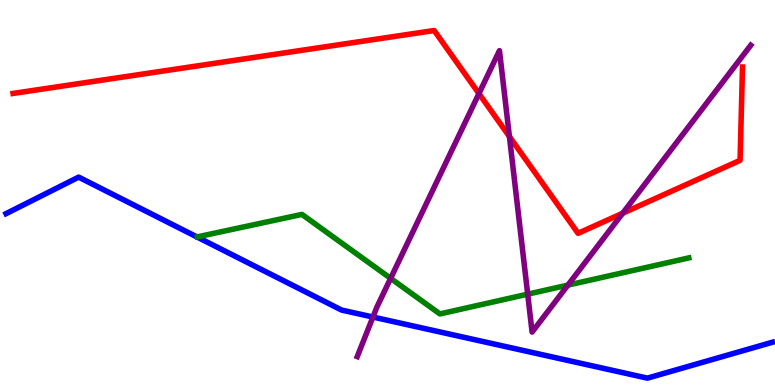[{'lines': ['blue', 'red'], 'intersections': []}, {'lines': ['green', 'red'], 'intersections': []}, {'lines': ['purple', 'red'], 'intersections': [{'x': 6.18, 'y': 7.57}, {'x': 6.57, 'y': 6.45}, {'x': 8.04, 'y': 4.46}]}, {'lines': ['blue', 'green'], 'intersections': []}, {'lines': ['blue', 'purple'], 'intersections': [{'x': 4.81, 'y': 1.77}]}, {'lines': ['green', 'purple'], 'intersections': [{'x': 5.04, 'y': 2.77}, {'x': 6.81, 'y': 2.36}, {'x': 7.33, 'y': 2.59}]}]